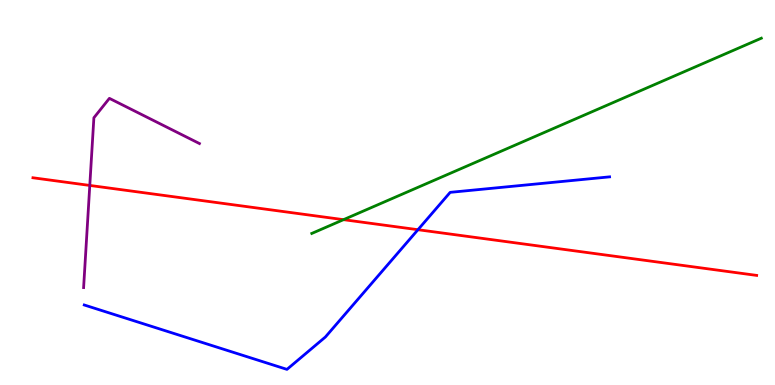[{'lines': ['blue', 'red'], 'intersections': [{'x': 5.39, 'y': 4.03}]}, {'lines': ['green', 'red'], 'intersections': [{'x': 4.43, 'y': 4.29}]}, {'lines': ['purple', 'red'], 'intersections': [{'x': 1.16, 'y': 5.18}]}, {'lines': ['blue', 'green'], 'intersections': []}, {'lines': ['blue', 'purple'], 'intersections': []}, {'lines': ['green', 'purple'], 'intersections': []}]